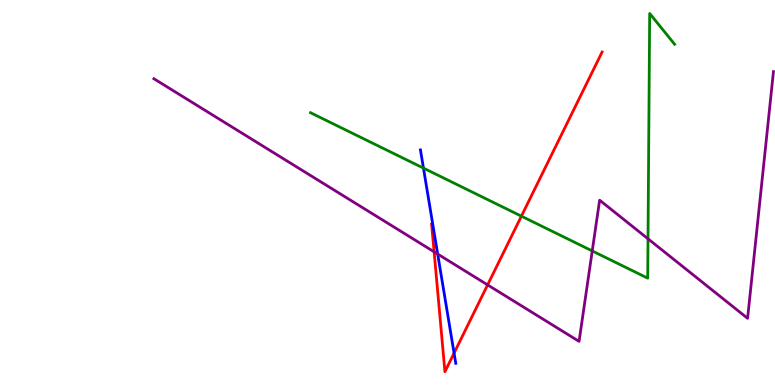[{'lines': ['blue', 'red'], 'intersections': [{'x': 5.86, 'y': 0.829}]}, {'lines': ['green', 'red'], 'intersections': [{'x': 6.73, 'y': 4.39}]}, {'lines': ['purple', 'red'], 'intersections': [{'x': 5.6, 'y': 3.46}, {'x': 6.29, 'y': 2.6}]}, {'lines': ['blue', 'green'], 'intersections': [{'x': 5.46, 'y': 5.63}]}, {'lines': ['blue', 'purple'], 'intersections': [{'x': 5.65, 'y': 3.4}]}, {'lines': ['green', 'purple'], 'intersections': [{'x': 7.64, 'y': 3.48}, {'x': 8.36, 'y': 3.8}]}]